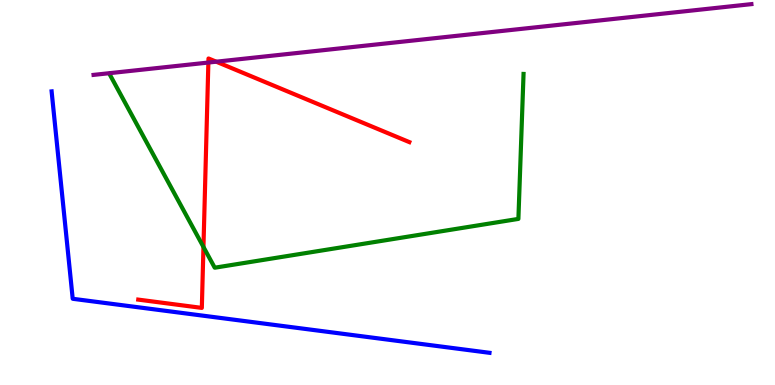[{'lines': ['blue', 'red'], 'intersections': []}, {'lines': ['green', 'red'], 'intersections': [{'x': 2.63, 'y': 3.59}]}, {'lines': ['purple', 'red'], 'intersections': [{'x': 2.69, 'y': 8.38}, {'x': 2.79, 'y': 8.4}]}, {'lines': ['blue', 'green'], 'intersections': []}, {'lines': ['blue', 'purple'], 'intersections': []}, {'lines': ['green', 'purple'], 'intersections': []}]